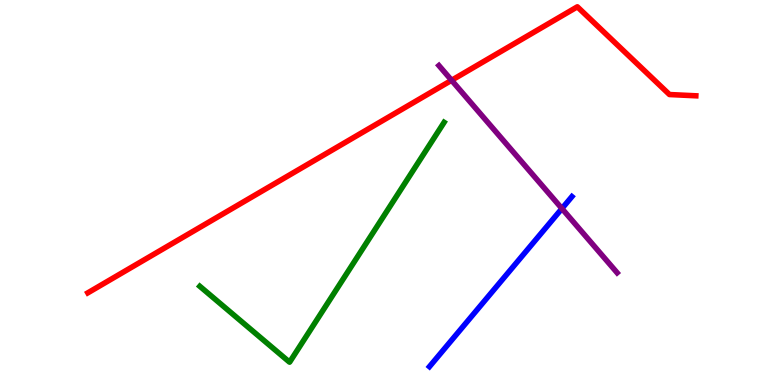[{'lines': ['blue', 'red'], 'intersections': []}, {'lines': ['green', 'red'], 'intersections': []}, {'lines': ['purple', 'red'], 'intersections': [{'x': 5.83, 'y': 7.91}]}, {'lines': ['blue', 'green'], 'intersections': []}, {'lines': ['blue', 'purple'], 'intersections': [{'x': 7.25, 'y': 4.58}]}, {'lines': ['green', 'purple'], 'intersections': []}]